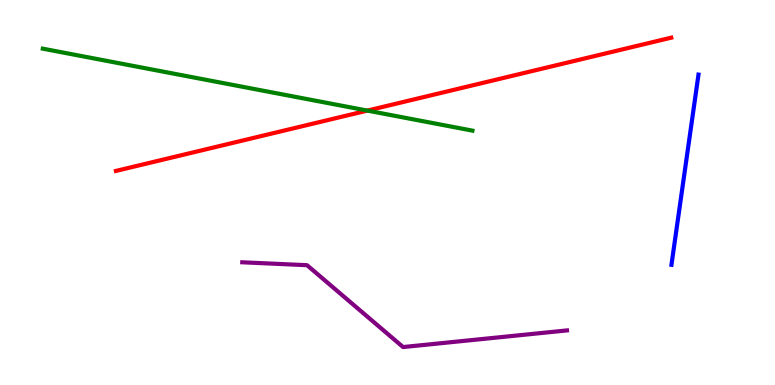[{'lines': ['blue', 'red'], 'intersections': []}, {'lines': ['green', 'red'], 'intersections': [{'x': 4.74, 'y': 7.13}]}, {'lines': ['purple', 'red'], 'intersections': []}, {'lines': ['blue', 'green'], 'intersections': []}, {'lines': ['blue', 'purple'], 'intersections': []}, {'lines': ['green', 'purple'], 'intersections': []}]